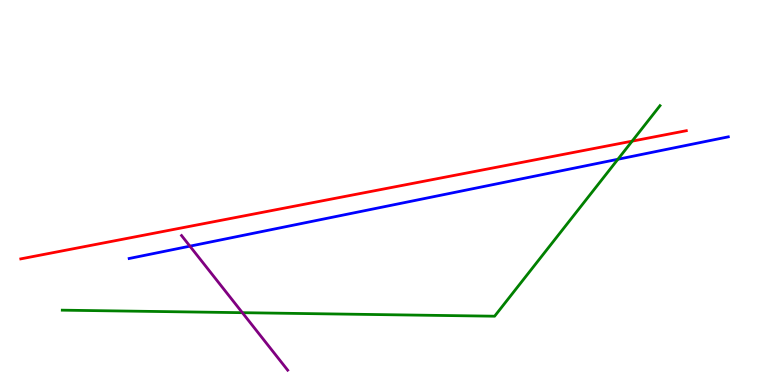[{'lines': ['blue', 'red'], 'intersections': []}, {'lines': ['green', 'red'], 'intersections': [{'x': 8.16, 'y': 6.33}]}, {'lines': ['purple', 'red'], 'intersections': []}, {'lines': ['blue', 'green'], 'intersections': [{'x': 7.97, 'y': 5.86}]}, {'lines': ['blue', 'purple'], 'intersections': [{'x': 2.45, 'y': 3.61}]}, {'lines': ['green', 'purple'], 'intersections': [{'x': 3.13, 'y': 1.88}]}]